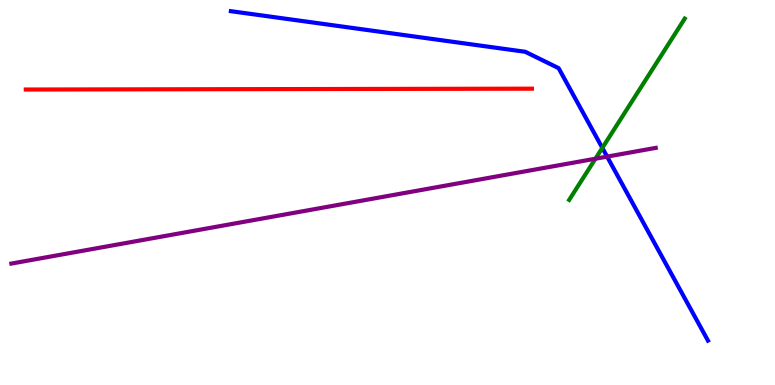[{'lines': ['blue', 'red'], 'intersections': []}, {'lines': ['green', 'red'], 'intersections': []}, {'lines': ['purple', 'red'], 'intersections': []}, {'lines': ['blue', 'green'], 'intersections': [{'x': 7.77, 'y': 6.16}]}, {'lines': ['blue', 'purple'], 'intersections': [{'x': 7.83, 'y': 5.93}]}, {'lines': ['green', 'purple'], 'intersections': [{'x': 7.68, 'y': 5.88}]}]